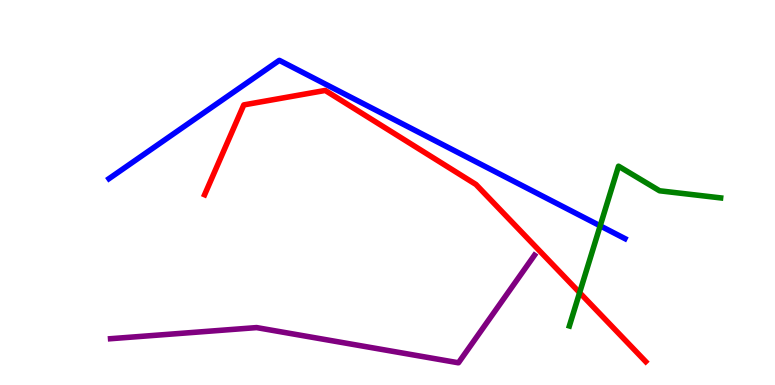[{'lines': ['blue', 'red'], 'intersections': []}, {'lines': ['green', 'red'], 'intersections': [{'x': 7.48, 'y': 2.4}]}, {'lines': ['purple', 'red'], 'intersections': []}, {'lines': ['blue', 'green'], 'intersections': [{'x': 7.74, 'y': 4.13}]}, {'lines': ['blue', 'purple'], 'intersections': []}, {'lines': ['green', 'purple'], 'intersections': []}]